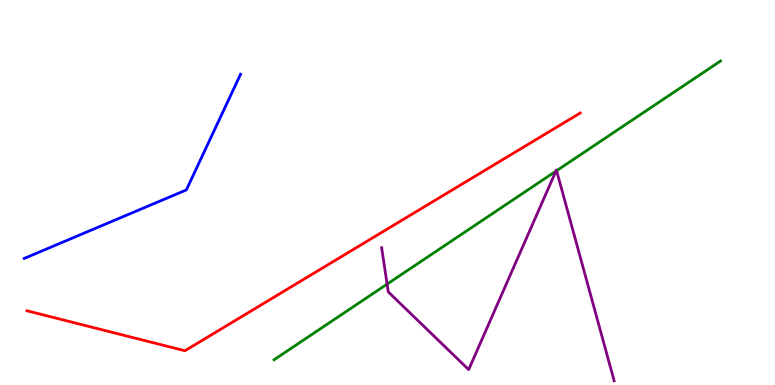[{'lines': ['blue', 'red'], 'intersections': []}, {'lines': ['green', 'red'], 'intersections': []}, {'lines': ['purple', 'red'], 'intersections': []}, {'lines': ['blue', 'green'], 'intersections': []}, {'lines': ['blue', 'purple'], 'intersections': []}, {'lines': ['green', 'purple'], 'intersections': [{'x': 4.99, 'y': 2.62}, {'x': 7.17, 'y': 5.55}, {'x': 7.18, 'y': 5.57}]}]